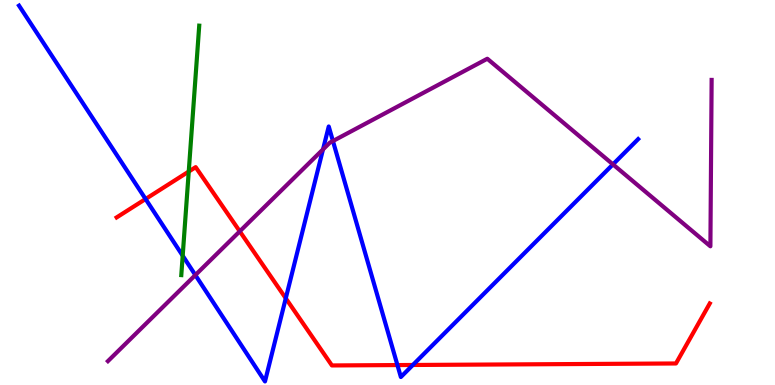[{'lines': ['blue', 'red'], 'intersections': [{'x': 1.88, 'y': 4.83}, {'x': 3.69, 'y': 2.25}, {'x': 5.13, 'y': 0.518}, {'x': 5.33, 'y': 0.52}]}, {'lines': ['green', 'red'], 'intersections': [{'x': 2.44, 'y': 5.54}]}, {'lines': ['purple', 'red'], 'intersections': [{'x': 3.09, 'y': 3.99}]}, {'lines': ['blue', 'green'], 'intersections': [{'x': 2.36, 'y': 3.36}]}, {'lines': ['blue', 'purple'], 'intersections': [{'x': 2.52, 'y': 2.86}, {'x': 4.17, 'y': 6.12}, {'x': 4.3, 'y': 6.34}, {'x': 7.91, 'y': 5.73}]}, {'lines': ['green', 'purple'], 'intersections': []}]